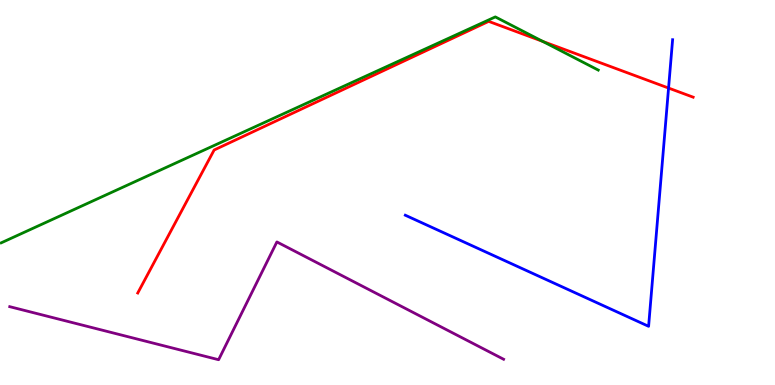[{'lines': ['blue', 'red'], 'intersections': [{'x': 8.63, 'y': 7.71}]}, {'lines': ['green', 'red'], 'intersections': [{'x': 7.0, 'y': 8.92}]}, {'lines': ['purple', 'red'], 'intersections': []}, {'lines': ['blue', 'green'], 'intersections': []}, {'lines': ['blue', 'purple'], 'intersections': []}, {'lines': ['green', 'purple'], 'intersections': []}]